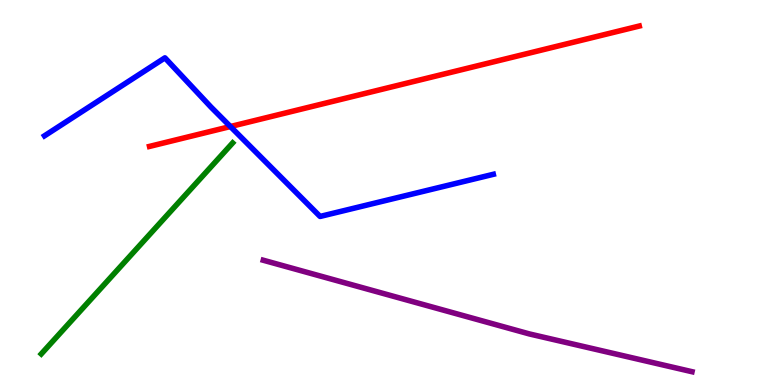[{'lines': ['blue', 'red'], 'intersections': [{'x': 2.97, 'y': 6.71}]}, {'lines': ['green', 'red'], 'intersections': []}, {'lines': ['purple', 'red'], 'intersections': []}, {'lines': ['blue', 'green'], 'intersections': []}, {'lines': ['blue', 'purple'], 'intersections': []}, {'lines': ['green', 'purple'], 'intersections': []}]